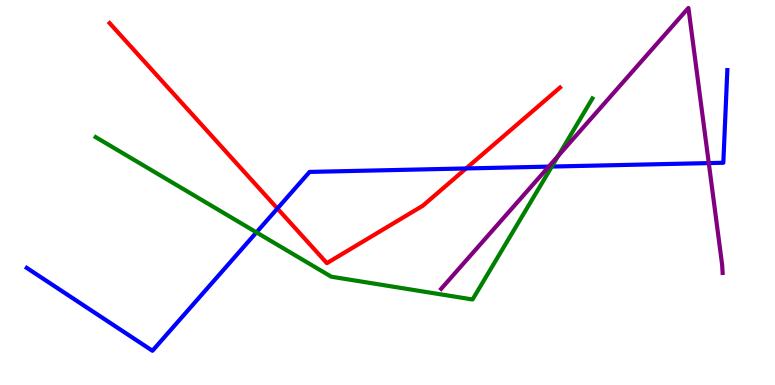[{'lines': ['blue', 'red'], 'intersections': [{'x': 3.58, 'y': 4.58}, {'x': 6.01, 'y': 5.62}]}, {'lines': ['green', 'red'], 'intersections': []}, {'lines': ['purple', 'red'], 'intersections': []}, {'lines': ['blue', 'green'], 'intersections': [{'x': 3.31, 'y': 3.96}, {'x': 7.12, 'y': 5.67}]}, {'lines': ['blue', 'purple'], 'intersections': [{'x': 7.08, 'y': 5.67}, {'x': 9.15, 'y': 5.76}]}, {'lines': ['green', 'purple'], 'intersections': [{'x': 7.2, 'y': 5.95}]}]